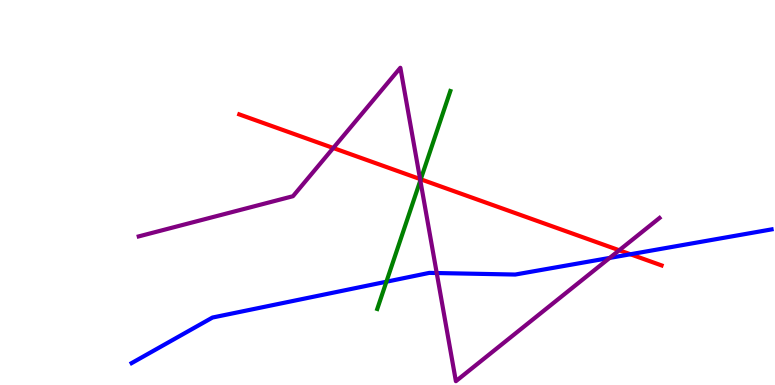[{'lines': ['blue', 'red'], 'intersections': [{'x': 8.13, 'y': 3.4}]}, {'lines': ['green', 'red'], 'intersections': [{'x': 5.43, 'y': 5.34}]}, {'lines': ['purple', 'red'], 'intersections': [{'x': 4.3, 'y': 6.16}, {'x': 5.42, 'y': 5.35}, {'x': 7.99, 'y': 3.5}]}, {'lines': ['blue', 'green'], 'intersections': [{'x': 4.99, 'y': 2.68}]}, {'lines': ['blue', 'purple'], 'intersections': [{'x': 5.64, 'y': 2.91}, {'x': 7.87, 'y': 3.3}]}, {'lines': ['green', 'purple'], 'intersections': [{'x': 5.42, 'y': 5.31}]}]